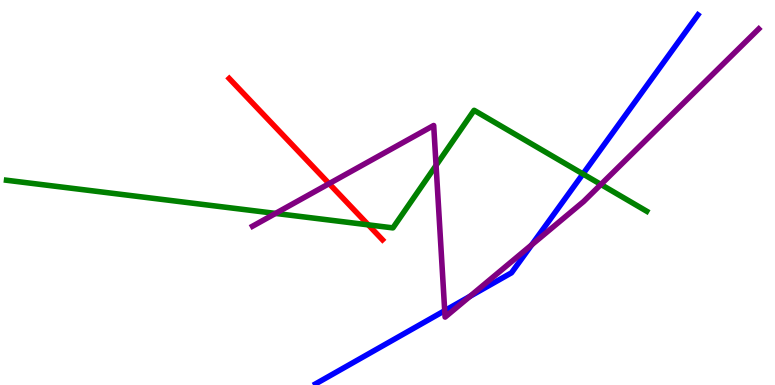[{'lines': ['blue', 'red'], 'intersections': []}, {'lines': ['green', 'red'], 'intersections': [{'x': 4.75, 'y': 4.16}]}, {'lines': ['purple', 'red'], 'intersections': [{'x': 4.25, 'y': 5.23}]}, {'lines': ['blue', 'green'], 'intersections': [{'x': 7.52, 'y': 5.48}]}, {'lines': ['blue', 'purple'], 'intersections': [{'x': 5.74, 'y': 1.93}, {'x': 6.06, 'y': 2.3}, {'x': 6.86, 'y': 3.64}]}, {'lines': ['green', 'purple'], 'intersections': [{'x': 3.56, 'y': 4.46}, {'x': 5.63, 'y': 5.7}, {'x': 7.75, 'y': 5.21}]}]